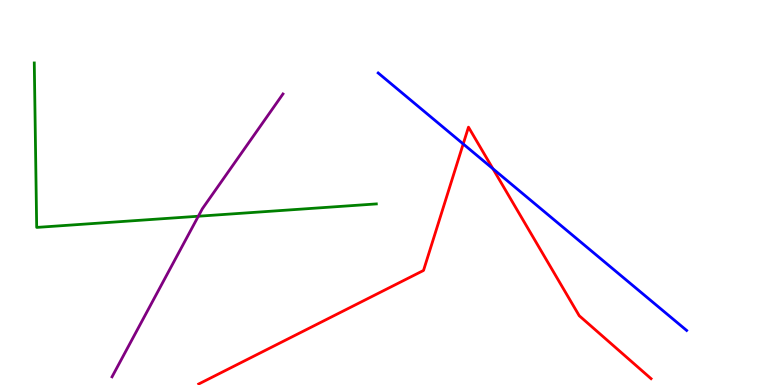[{'lines': ['blue', 'red'], 'intersections': [{'x': 5.98, 'y': 6.26}, {'x': 6.36, 'y': 5.62}]}, {'lines': ['green', 'red'], 'intersections': []}, {'lines': ['purple', 'red'], 'intersections': []}, {'lines': ['blue', 'green'], 'intersections': []}, {'lines': ['blue', 'purple'], 'intersections': []}, {'lines': ['green', 'purple'], 'intersections': [{'x': 2.56, 'y': 4.38}]}]